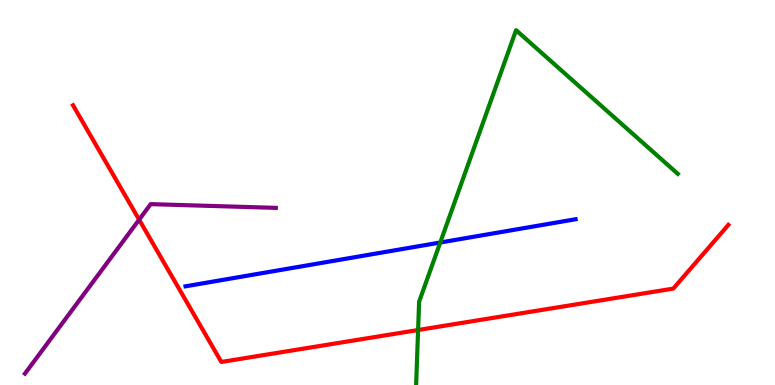[{'lines': ['blue', 'red'], 'intersections': []}, {'lines': ['green', 'red'], 'intersections': [{'x': 5.39, 'y': 1.43}]}, {'lines': ['purple', 'red'], 'intersections': [{'x': 1.8, 'y': 4.29}]}, {'lines': ['blue', 'green'], 'intersections': [{'x': 5.68, 'y': 3.7}]}, {'lines': ['blue', 'purple'], 'intersections': []}, {'lines': ['green', 'purple'], 'intersections': []}]